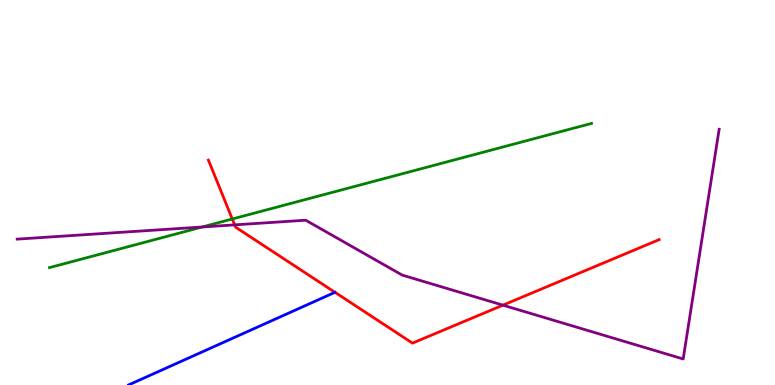[{'lines': ['blue', 'red'], 'intersections': []}, {'lines': ['green', 'red'], 'intersections': [{'x': 3.0, 'y': 4.31}]}, {'lines': ['purple', 'red'], 'intersections': [{'x': 3.03, 'y': 4.16}, {'x': 6.49, 'y': 2.07}]}, {'lines': ['blue', 'green'], 'intersections': []}, {'lines': ['blue', 'purple'], 'intersections': []}, {'lines': ['green', 'purple'], 'intersections': [{'x': 2.61, 'y': 4.1}]}]